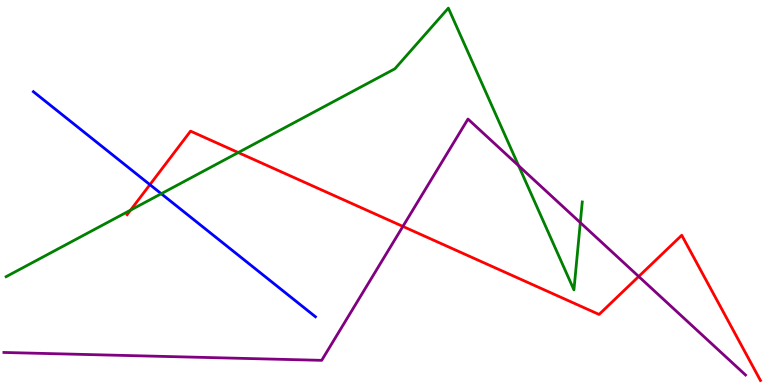[{'lines': ['blue', 'red'], 'intersections': [{'x': 1.93, 'y': 5.2}]}, {'lines': ['green', 'red'], 'intersections': [{'x': 1.68, 'y': 4.54}, {'x': 3.07, 'y': 6.04}]}, {'lines': ['purple', 'red'], 'intersections': [{'x': 5.2, 'y': 4.12}, {'x': 8.24, 'y': 2.82}]}, {'lines': ['blue', 'green'], 'intersections': [{'x': 2.08, 'y': 4.97}]}, {'lines': ['blue', 'purple'], 'intersections': []}, {'lines': ['green', 'purple'], 'intersections': [{'x': 6.69, 'y': 5.7}, {'x': 7.49, 'y': 4.22}]}]